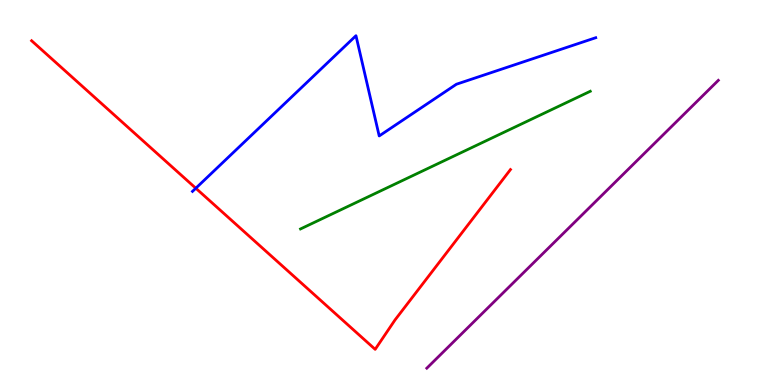[{'lines': ['blue', 'red'], 'intersections': [{'x': 2.53, 'y': 5.11}]}, {'lines': ['green', 'red'], 'intersections': []}, {'lines': ['purple', 'red'], 'intersections': []}, {'lines': ['blue', 'green'], 'intersections': []}, {'lines': ['blue', 'purple'], 'intersections': []}, {'lines': ['green', 'purple'], 'intersections': []}]